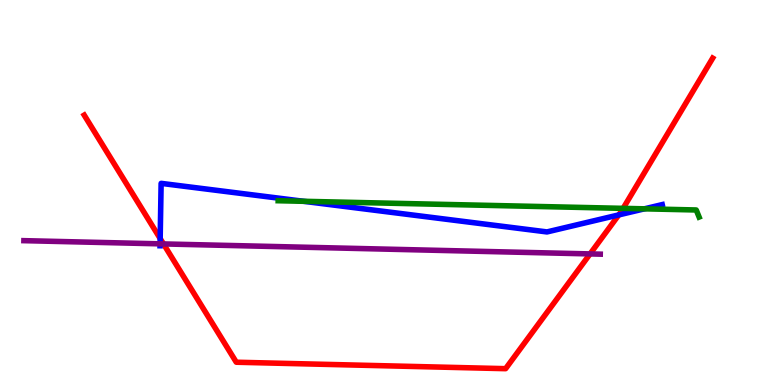[{'lines': ['blue', 'red'], 'intersections': [{'x': 2.07, 'y': 3.8}, {'x': 7.98, 'y': 4.42}]}, {'lines': ['green', 'red'], 'intersections': [{'x': 8.04, 'y': 4.59}]}, {'lines': ['purple', 'red'], 'intersections': [{'x': 2.11, 'y': 3.66}, {'x': 7.61, 'y': 3.4}]}, {'lines': ['blue', 'green'], 'intersections': [{'x': 3.92, 'y': 4.77}, {'x': 8.31, 'y': 4.58}]}, {'lines': ['blue', 'purple'], 'intersections': [{'x': 2.07, 'y': 3.67}]}, {'lines': ['green', 'purple'], 'intersections': []}]